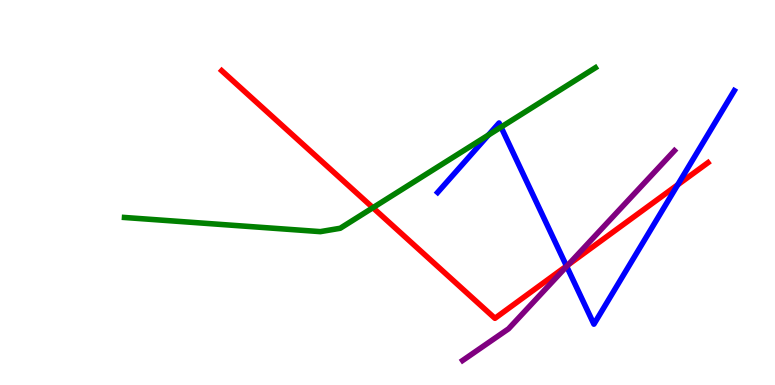[{'lines': ['blue', 'red'], 'intersections': [{'x': 7.31, 'y': 3.09}, {'x': 8.74, 'y': 5.2}]}, {'lines': ['green', 'red'], 'intersections': [{'x': 4.81, 'y': 4.6}]}, {'lines': ['purple', 'red'], 'intersections': [{'x': 7.33, 'y': 3.12}]}, {'lines': ['blue', 'green'], 'intersections': [{'x': 6.3, 'y': 6.49}, {'x': 6.47, 'y': 6.7}]}, {'lines': ['blue', 'purple'], 'intersections': [{'x': 7.31, 'y': 3.08}]}, {'lines': ['green', 'purple'], 'intersections': []}]